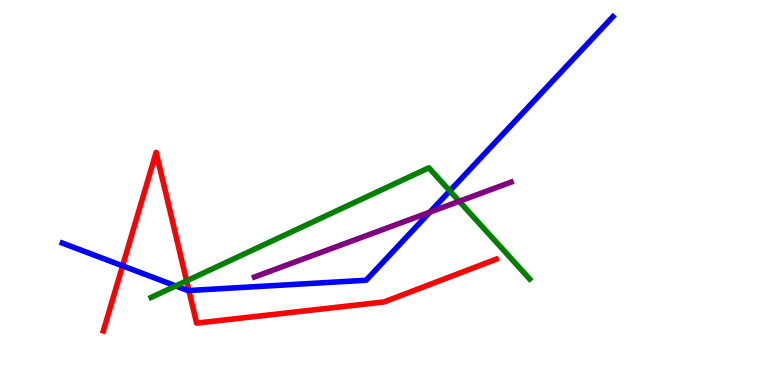[{'lines': ['blue', 'red'], 'intersections': [{'x': 1.58, 'y': 3.09}, {'x': 2.44, 'y': 2.45}]}, {'lines': ['green', 'red'], 'intersections': [{'x': 2.41, 'y': 2.7}]}, {'lines': ['purple', 'red'], 'intersections': []}, {'lines': ['blue', 'green'], 'intersections': [{'x': 2.27, 'y': 2.57}, {'x': 5.8, 'y': 5.04}]}, {'lines': ['blue', 'purple'], 'intersections': [{'x': 5.55, 'y': 4.49}]}, {'lines': ['green', 'purple'], 'intersections': [{'x': 5.93, 'y': 4.77}]}]